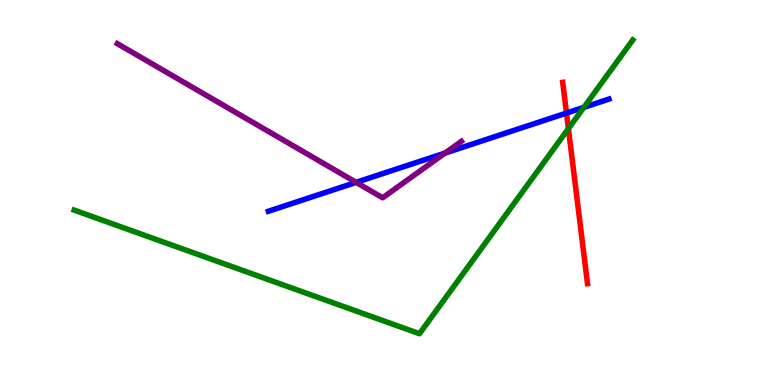[{'lines': ['blue', 'red'], 'intersections': [{'x': 7.31, 'y': 7.06}]}, {'lines': ['green', 'red'], 'intersections': [{'x': 7.33, 'y': 6.66}]}, {'lines': ['purple', 'red'], 'intersections': []}, {'lines': ['blue', 'green'], 'intersections': [{'x': 7.53, 'y': 7.21}]}, {'lines': ['blue', 'purple'], 'intersections': [{'x': 4.6, 'y': 5.26}, {'x': 5.74, 'y': 6.02}]}, {'lines': ['green', 'purple'], 'intersections': []}]